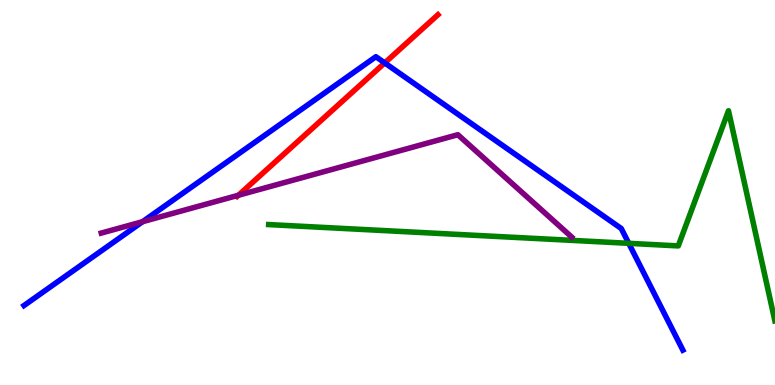[{'lines': ['blue', 'red'], 'intersections': [{'x': 4.96, 'y': 8.37}]}, {'lines': ['green', 'red'], 'intersections': []}, {'lines': ['purple', 'red'], 'intersections': [{'x': 3.08, 'y': 4.93}]}, {'lines': ['blue', 'green'], 'intersections': [{'x': 8.11, 'y': 3.68}]}, {'lines': ['blue', 'purple'], 'intersections': [{'x': 1.84, 'y': 4.24}]}, {'lines': ['green', 'purple'], 'intersections': []}]